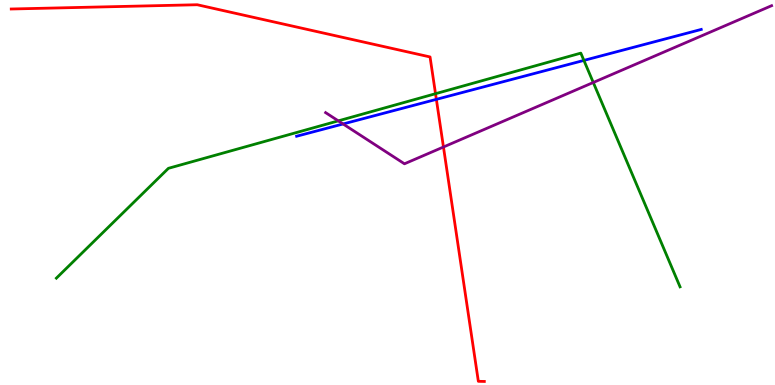[{'lines': ['blue', 'red'], 'intersections': [{'x': 5.63, 'y': 7.42}]}, {'lines': ['green', 'red'], 'intersections': [{'x': 5.62, 'y': 7.57}]}, {'lines': ['purple', 'red'], 'intersections': [{'x': 5.72, 'y': 6.18}]}, {'lines': ['blue', 'green'], 'intersections': [{'x': 7.53, 'y': 8.43}]}, {'lines': ['blue', 'purple'], 'intersections': [{'x': 4.43, 'y': 6.78}]}, {'lines': ['green', 'purple'], 'intersections': [{'x': 4.37, 'y': 6.86}, {'x': 7.66, 'y': 7.86}]}]